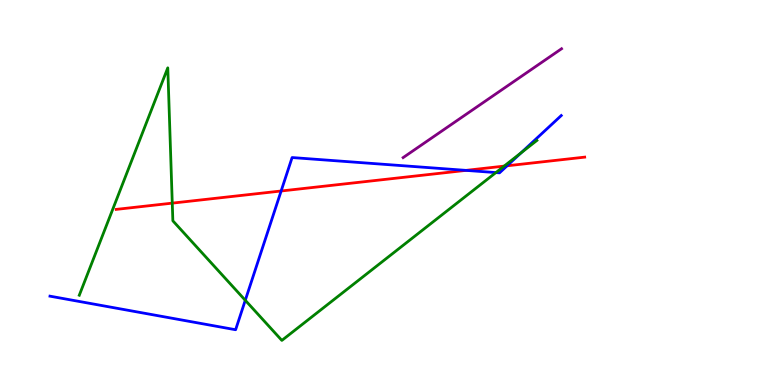[{'lines': ['blue', 'red'], 'intersections': [{'x': 3.63, 'y': 5.04}, {'x': 6.01, 'y': 5.57}, {'x': 6.54, 'y': 5.69}]}, {'lines': ['green', 'red'], 'intersections': [{'x': 2.22, 'y': 4.72}, {'x': 6.5, 'y': 5.69}]}, {'lines': ['purple', 'red'], 'intersections': []}, {'lines': ['blue', 'green'], 'intersections': [{'x': 3.16, 'y': 2.2}, {'x': 6.4, 'y': 5.52}, {'x': 6.72, 'y': 6.03}]}, {'lines': ['blue', 'purple'], 'intersections': []}, {'lines': ['green', 'purple'], 'intersections': []}]